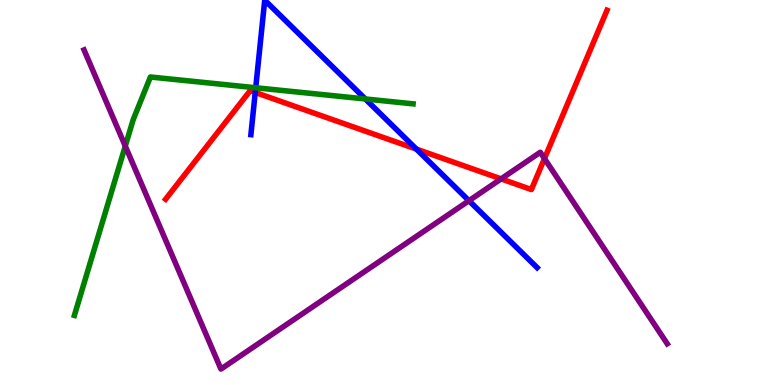[{'lines': ['blue', 'red'], 'intersections': [{'x': 3.29, 'y': 7.6}, {'x': 5.37, 'y': 6.13}]}, {'lines': ['green', 'red'], 'intersections': []}, {'lines': ['purple', 'red'], 'intersections': [{'x': 6.47, 'y': 5.35}, {'x': 7.03, 'y': 5.88}]}, {'lines': ['blue', 'green'], 'intersections': [{'x': 3.3, 'y': 7.72}, {'x': 4.71, 'y': 7.43}]}, {'lines': ['blue', 'purple'], 'intersections': [{'x': 6.05, 'y': 4.79}]}, {'lines': ['green', 'purple'], 'intersections': [{'x': 1.62, 'y': 6.21}]}]